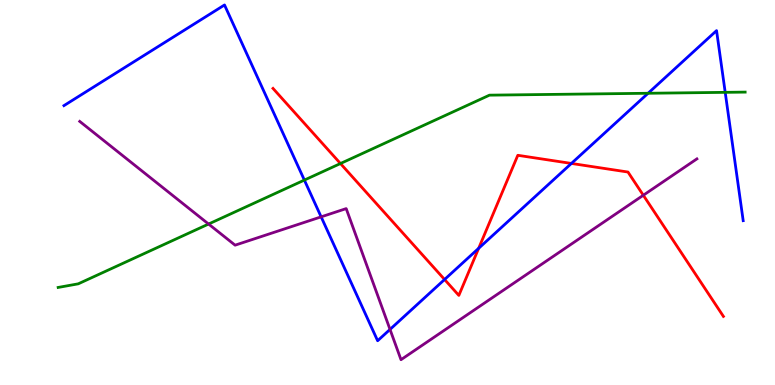[{'lines': ['blue', 'red'], 'intersections': [{'x': 5.74, 'y': 2.74}, {'x': 6.18, 'y': 3.55}, {'x': 7.37, 'y': 5.75}]}, {'lines': ['green', 'red'], 'intersections': [{'x': 4.39, 'y': 5.75}]}, {'lines': ['purple', 'red'], 'intersections': [{'x': 8.3, 'y': 4.93}]}, {'lines': ['blue', 'green'], 'intersections': [{'x': 3.93, 'y': 5.32}, {'x': 8.36, 'y': 7.58}, {'x': 9.36, 'y': 7.6}]}, {'lines': ['blue', 'purple'], 'intersections': [{'x': 4.14, 'y': 4.37}, {'x': 5.03, 'y': 1.44}]}, {'lines': ['green', 'purple'], 'intersections': [{'x': 2.69, 'y': 4.18}]}]